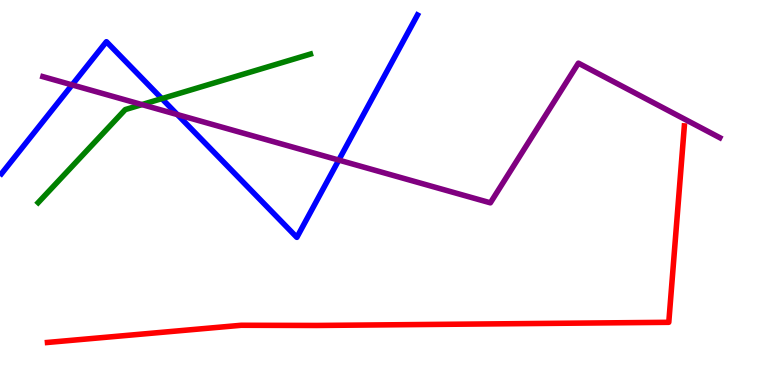[{'lines': ['blue', 'red'], 'intersections': []}, {'lines': ['green', 'red'], 'intersections': []}, {'lines': ['purple', 'red'], 'intersections': []}, {'lines': ['blue', 'green'], 'intersections': [{'x': 2.09, 'y': 7.44}]}, {'lines': ['blue', 'purple'], 'intersections': [{'x': 0.93, 'y': 7.8}, {'x': 2.29, 'y': 7.02}, {'x': 4.37, 'y': 5.84}]}, {'lines': ['green', 'purple'], 'intersections': [{'x': 1.83, 'y': 7.28}]}]